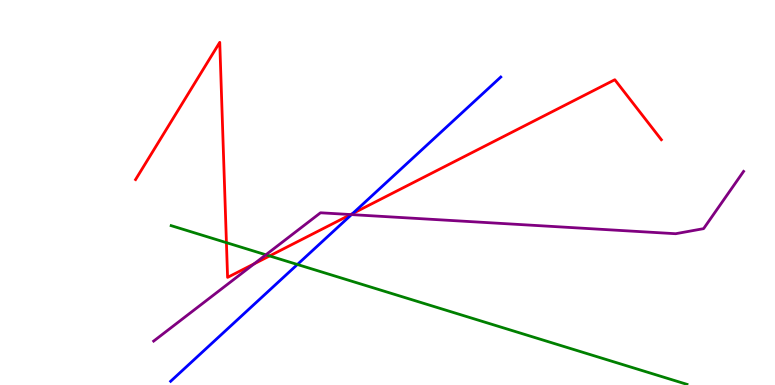[{'lines': ['blue', 'red'], 'intersections': [{'x': 4.55, 'y': 4.45}]}, {'lines': ['green', 'red'], 'intersections': [{'x': 2.92, 'y': 3.7}, {'x': 3.48, 'y': 3.35}]}, {'lines': ['purple', 'red'], 'intersections': [{'x': 3.28, 'y': 3.15}, {'x': 4.52, 'y': 4.43}]}, {'lines': ['blue', 'green'], 'intersections': [{'x': 3.84, 'y': 3.13}]}, {'lines': ['blue', 'purple'], 'intersections': [{'x': 4.54, 'y': 4.43}]}, {'lines': ['green', 'purple'], 'intersections': [{'x': 3.43, 'y': 3.38}]}]